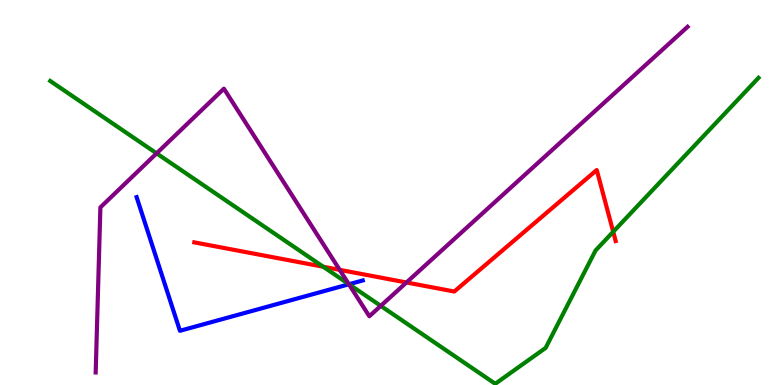[{'lines': ['blue', 'red'], 'intersections': []}, {'lines': ['green', 'red'], 'intersections': [{'x': 4.17, 'y': 3.07}, {'x': 7.91, 'y': 3.98}]}, {'lines': ['purple', 'red'], 'intersections': [{'x': 4.38, 'y': 2.99}, {'x': 5.24, 'y': 2.66}]}, {'lines': ['blue', 'green'], 'intersections': [{'x': 4.5, 'y': 2.62}]}, {'lines': ['blue', 'purple'], 'intersections': [{'x': 4.5, 'y': 2.62}]}, {'lines': ['green', 'purple'], 'intersections': [{'x': 2.02, 'y': 6.02}, {'x': 4.5, 'y': 2.62}, {'x': 4.91, 'y': 2.06}]}]